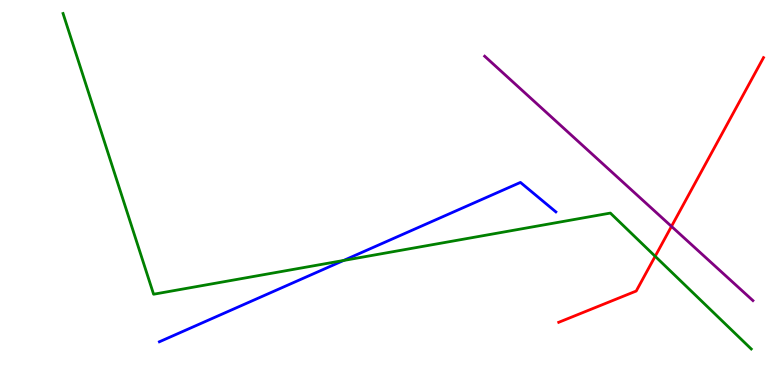[{'lines': ['blue', 'red'], 'intersections': []}, {'lines': ['green', 'red'], 'intersections': [{'x': 8.45, 'y': 3.34}]}, {'lines': ['purple', 'red'], 'intersections': [{'x': 8.66, 'y': 4.12}]}, {'lines': ['blue', 'green'], 'intersections': [{'x': 4.43, 'y': 3.23}]}, {'lines': ['blue', 'purple'], 'intersections': []}, {'lines': ['green', 'purple'], 'intersections': []}]